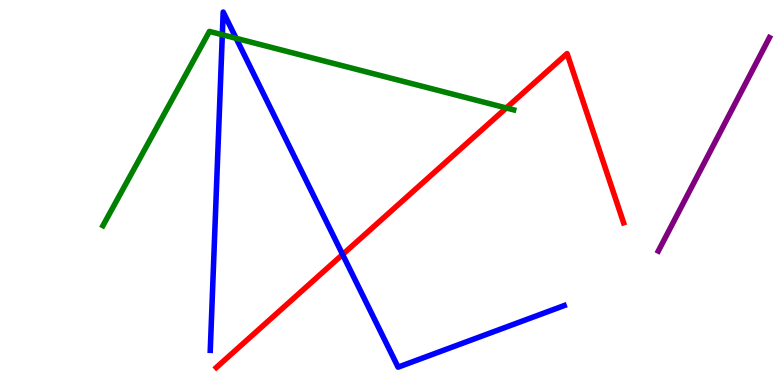[{'lines': ['blue', 'red'], 'intersections': [{'x': 4.42, 'y': 3.39}]}, {'lines': ['green', 'red'], 'intersections': [{'x': 6.53, 'y': 7.2}]}, {'lines': ['purple', 'red'], 'intersections': []}, {'lines': ['blue', 'green'], 'intersections': [{'x': 2.87, 'y': 9.1}, {'x': 3.05, 'y': 9.01}]}, {'lines': ['blue', 'purple'], 'intersections': []}, {'lines': ['green', 'purple'], 'intersections': []}]